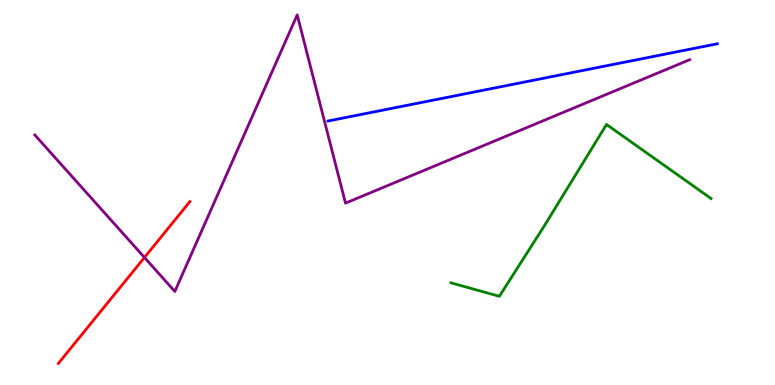[{'lines': ['blue', 'red'], 'intersections': []}, {'lines': ['green', 'red'], 'intersections': []}, {'lines': ['purple', 'red'], 'intersections': [{'x': 1.86, 'y': 3.31}]}, {'lines': ['blue', 'green'], 'intersections': []}, {'lines': ['blue', 'purple'], 'intersections': []}, {'lines': ['green', 'purple'], 'intersections': []}]